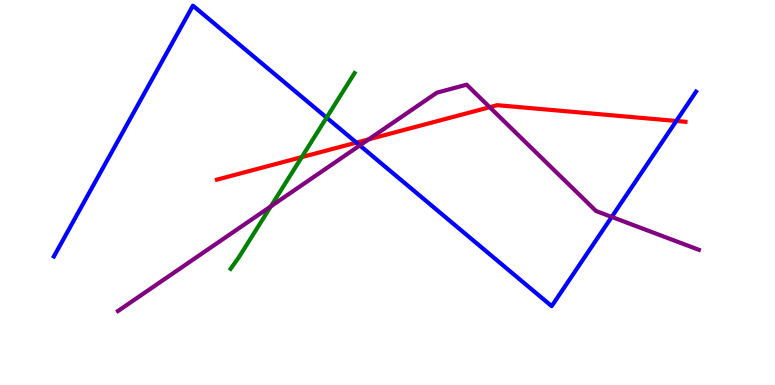[{'lines': ['blue', 'red'], 'intersections': [{'x': 4.6, 'y': 6.3}, {'x': 8.73, 'y': 6.86}]}, {'lines': ['green', 'red'], 'intersections': [{'x': 3.89, 'y': 5.92}]}, {'lines': ['purple', 'red'], 'intersections': [{'x': 4.76, 'y': 6.38}, {'x': 6.32, 'y': 7.22}]}, {'lines': ['blue', 'green'], 'intersections': [{'x': 4.21, 'y': 6.95}]}, {'lines': ['blue', 'purple'], 'intersections': [{'x': 4.64, 'y': 6.22}, {'x': 7.89, 'y': 4.37}]}, {'lines': ['green', 'purple'], 'intersections': [{'x': 3.49, 'y': 4.64}]}]